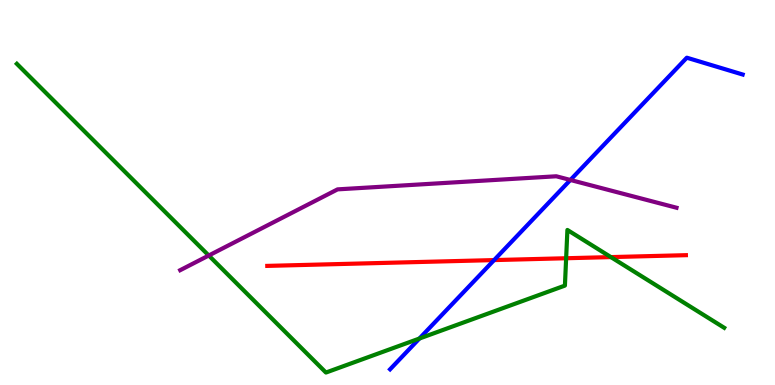[{'lines': ['blue', 'red'], 'intersections': [{'x': 6.38, 'y': 3.24}]}, {'lines': ['green', 'red'], 'intersections': [{'x': 7.31, 'y': 3.29}, {'x': 7.88, 'y': 3.32}]}, {'lines': ['purple', 'red'], 'intersections': []}, {'lines': ['blue', 'green'], 'intersections': [{'x': 5.41, 'y': 1.21}]}, {'lines': ['blue', 'purple'], 'intersections': [{'x': 7.36, 'y': 5.33}]}, {'lines': ['green', 'purple'], 'intersections': [{'x': 2.69, 'y': 3.36}]}]